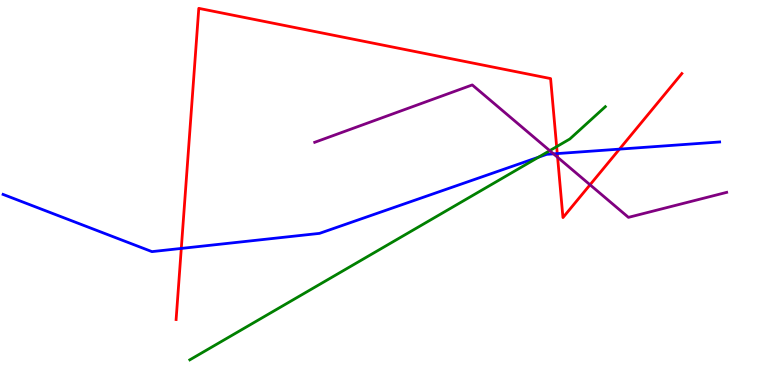[{'lines': ['blue', 'red'], 'intersections': [{'x': 2.34, 'y': 3.55}, {'x': 7.19, 'y': 6.01}, {'x': 7.99, 'y': 6.13}]}, {'lines': ['green', 'red'], 'intersections': [{'x': 7.18, 'y': 6.19}]}, {'lines': ['purple', 'red'], 'intersections': [{'x': 7.19, 'y': 5.91}, {'x': 7.61, 'y': 5.2}]}, {'lines': ['blue', 'green'], 'intersections': [{'x': 6.95, 'y': 5.92}]}, {'lines': ['blue', 'purple'], 'intersections': [{'x': 7.14, 'y': 6.0}]}, {'lines': ['green', 'purple'], 'intersections': [{'x': 7.09, 'y': 6.09}]}]